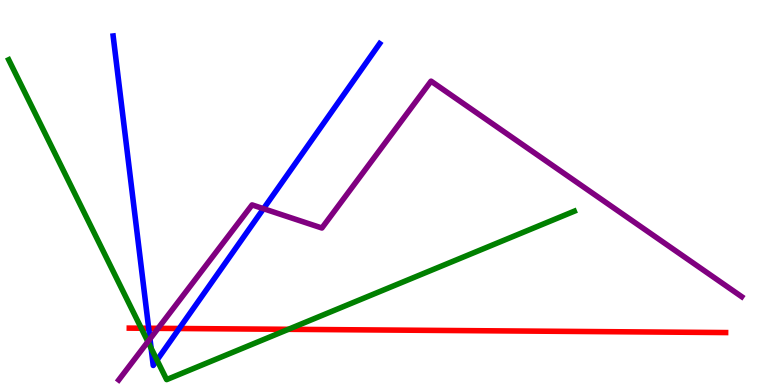[{'lines': ['blue', 'red'], 'intersections': [{'x': 1.92, 'y': 1.47}, {'x': 2.31, 'y': 1.47}]}, {'lines': ['green', 'red'], 'intersections': [{'x': 1.82, 'y': 1.47}, {'x': 3.72, 'y': 1.45}]}, {'lines': ['purple', 'red'], 'intersections': [{'x': 2.04, 'y': 1.47}]}, {'lines': ['blue', 'green'], 'intersections': [{'x': 1.95, 'y': 0.956}, {'x': 2.03, 'y': 0.647}]}, {'lines': ['blue', 'purple'], 'intersections': [{'x': 1.94, 'y': 1.2}, {'x': 3.4, 'y': 4.58}]}, {'lines': ['green', 'purple'], 'intersections': [{'x': 1.91, 'y': 1.13}]}]